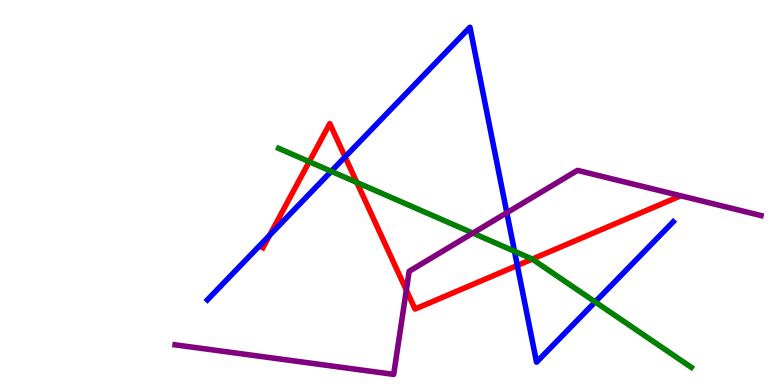[{'lines': ['blue', 'red'], 'intersections': [{'x': 3.48, 'y': 3.89}, {'x': 4.45, 'y': 5.92}, {'x': 6.68, 'y': 3.1}]}, {'lines': ['green', 'red'], 'intersections': [{'x': 3.99, 'y': 5.8}, {'x': 4.6, 'y': 5.26}, {'x': 6.87, 'y': 3.27}]}, {'lines': ['purple', 'red'], 'intersections': [{'x': 5.24, 'y': 2.46}]}, {'lines': ['blue', 'green'], 'intersections': [{'x': 4.27, 'y': 5.55}, {'x': 6.64, 'y': 3.47}, {'x': 7.68, 'y': 2.16}]}, {'lines': ['blue', 'purple'], 'intersections': [{'x': 6.54, 'y': 4.47}]}, {'lines': ['green', 'purple'], 'intersections': [{'x': 6.1, 'y': 3.95}]}]